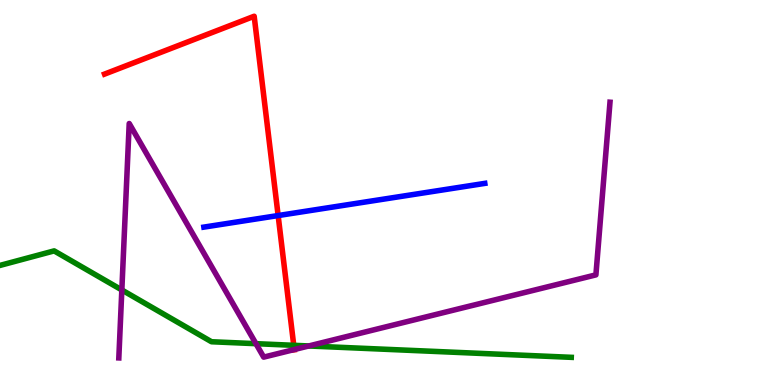[{'lines': ['blue', 'red'], 'intersections': [{'x': 3.59, 'y': 4.4}]}, {'lines': ['green', 'red'], 'intersections': [{'x': 3.79, 'y': 1.03}]}, {'lines': ['purple', 'red'], 'intersections': [{'x': 3.8, 'y': 0.921}]}, {'lines': ['blue', 'green'], 'intersections': []}, {'lines': ['blue', 'purple'], 'intersections': []}, {'lines': ['green', 'purple'], 'intersections': [{'x': 1.57, 'y': 2.47}, {'x': 3.3, 'y': 1.07}, {'x': 3.98, 'y': 1.01}]}]